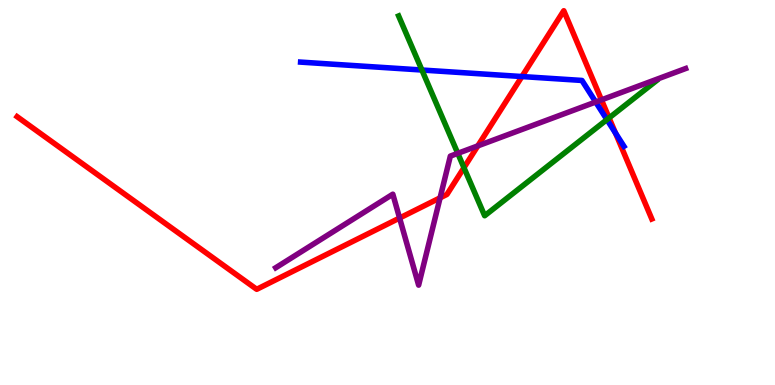[{'lines': ['blue', 'red'], 'intersections': [{'x': 6.73, 'y': 8.01}, {'x': 7.94, 'y': 6.54}]}, {'lines': ['green', 'red'], 'intersections': [{'x': 5.99, 'y': 5.64}, {'x': 7.86, 'y': 6.94}]}, {'lines': ['purple', 'red'], 'intersections': [{'x': 5.16, 'y': 4.34}, {'x': 5.68, 'y': 4.86}, {'x': 6.17, 'y': 6.21}, {'x': 7.76, 'y': 7.41}]}, {'lines': ['blue', 'green'], 'intersections': [{'x': 5.44, 'y': 8.18}, {'x': 7.83, 'y': 6.89}]}, {'lines': ['blue', 'purple'], 'intersections': [{'x': 7.69, 'y': 7.35}]}, {'lines': ['green', 'purple'], 'intersections': [{'x': 5.91, 'y': 6.02}]}]